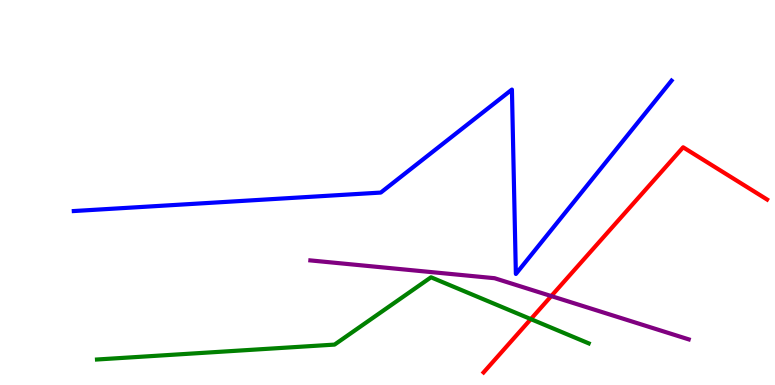[{'lines': ['blue', 'red'], 'intersections': []}, {'lines': ['green', 'red'], 'intersections': [{'x': 6.85, 'y': 1.71}]}, {'lines': ['purple', 'red'], 'intersections': [{'x': 7.11, 'y': 2.31}]}, {'lines': ['blue', 'green'], 'intersections': []}, {'lines': ['blue', 'purple'], 'intersections': []}, {'lines': ['green', 'purple'], 'intersections': []}]